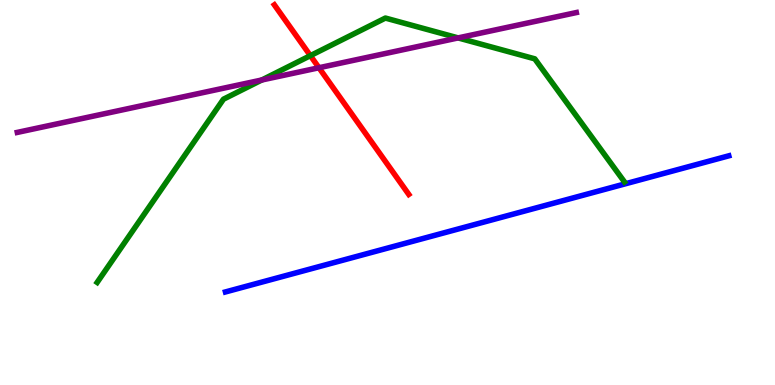[{'lines': ['blue', 'red'], 'intersections': []}, {'lines': ['green', 'red'], 'intersections': [{'x': 4.0, 'y': 8.55}]}, {'lines': ['purple', 'red'], 'intersections': [{'x': 4.12, 'y': 8.24}]}, {'lines': ['blue', 'green'], 'intersections': []}, {'lines': ['blue', 'purple'], 'intersections': []}, {'lines': ['green', 'purple'], 'intersections': [{'x': 3.38, 'y': 7.92}, {'x': 5.91, 'y': 9.02}]}]